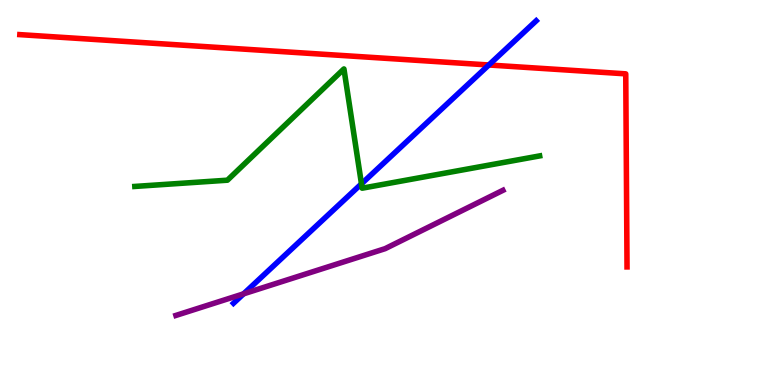[{'lines': ['blue', 'red'], 'intersections': [{'x': 6.31, 'y': 8.31}]}, {'lines': ['green', 'red'], 'intersections': []}, {'lines': ['purple', 'red'], 'intersections': []}, {'lines': ['blue', 'green'], 'intersections': [{'x': 4.66, 'y': 5.23}]}, {'lines': ['blue', 'purple'], 'intersections': [{'x': 3.14, 'y': 2.37}]}, {'lines': ['green', 'purple'], 'intersections': []}]